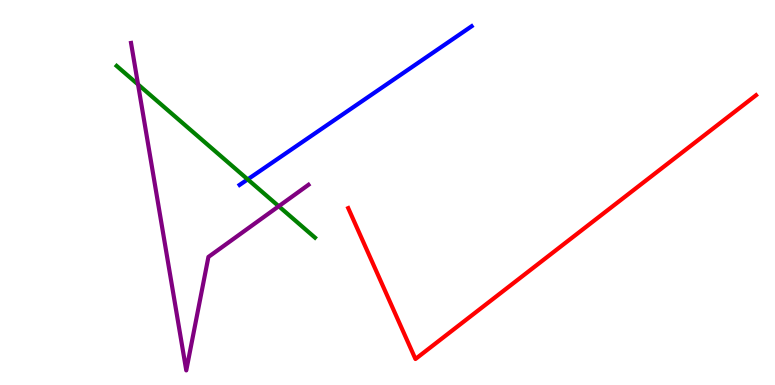[{'lines': ['blue', 'red'], 'intersections': []}, {'lines': ['green', 'red'], 'intersections': []}, {'lines': ['purple', 'red'], 'intersections': []}, {'lines': ['blue', 'green'], 'intersections': [{'x': 3.2, 'y': 5.34}]}, {'lines': ['blue', 'purple'], 'intersections': []}, {'lines': ['green', 'purple'], 'intersections': [{'x': 1.78, 'y': 7.81}, {'x': 3.6, 'y': 4.64}]}]